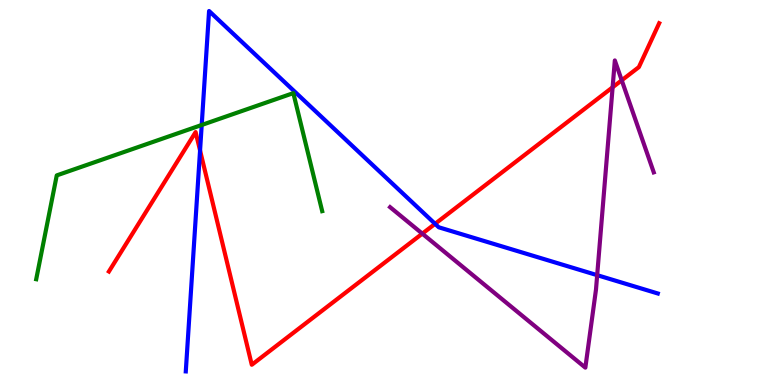[{'lines': ['blue', 'red'], 'intersections': [{'x': 2.58, 'y': 6.09}, {'x': 5.61, 'y': 4.19}]}, {'lines': ['green', 'red'], 'intersections': []}, {'lines': ['purple', 'red'], 'intersections': [{'x': 5.45, 'y': 3.93}, {'x': 7.9, 'y': 7.73}, {'x': 8.02, 'y': 7.91}]}, {'lines': ['blue', 'green'], 'intersections': [{'x': 2.6, 'y': 6.75}]}, {'lines': ['blue', 'purple'], 'intersections': [{'x': 7.71, 'y': 2.85}]}, {'lines': ['green', 'purple'], 'intersections': []}]